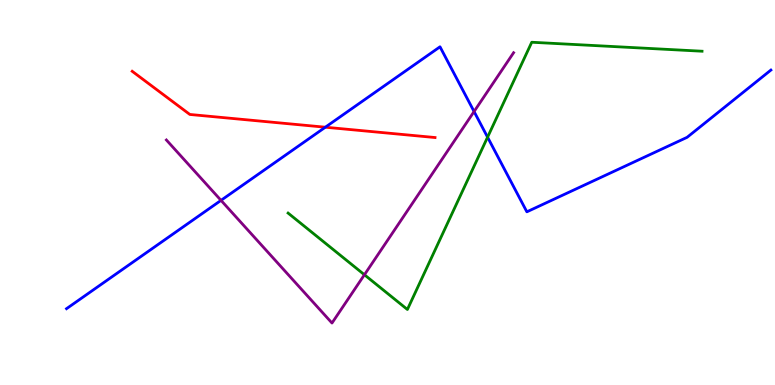[{'lines': ['blue', 'red'], 'intersections': [{'x': 4.2, 'y': 6.7}]}, {'lines': ['green', 'red'], 'intersections': []}, {'lines': ['purple', 'red'], 'intersections': []}, {'lines': ['blue', 'green'], 'intersections': [{'x': 6.29, 'y': 6.44}]}, {'lines': ['blue', 'purple'], 'intersections': [{'x': 2.85, 'y': 4.8}, {'x': 6.12, 'y': 7.1}]}, {'lines': ['green', 'purple'], 'intersections': [{'x': 4.7, 'y': 2.86}]}]